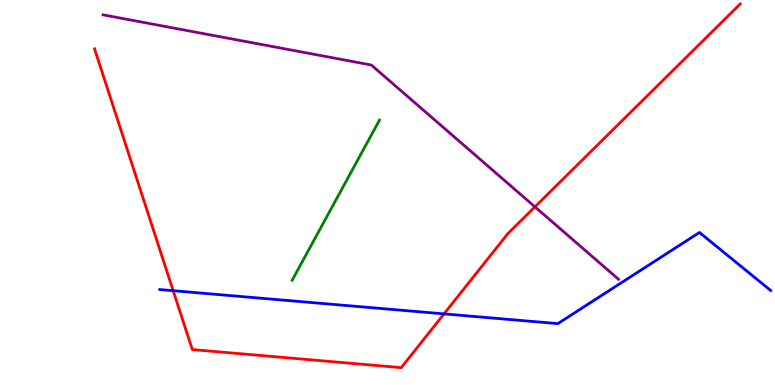[{'lines': ['blue', 'red'], 'intersections': [{'x': 2.23, 'y': 2.45}, {'x': 5.73, 'y': 1.85}]}, {'lines': ['green', 'red'], 'intersections': []}, {'lines': ['purple', 'red'], 'intersections': [{'x': 6.9, 'y': 4.63}]}, {'lines': ['blue', 'green'], 'intersections': []}, {'lines': ['blue', 'purple'], 'intersections': []}, {'lines': ['green', 'purple'], 'intersections': []}]